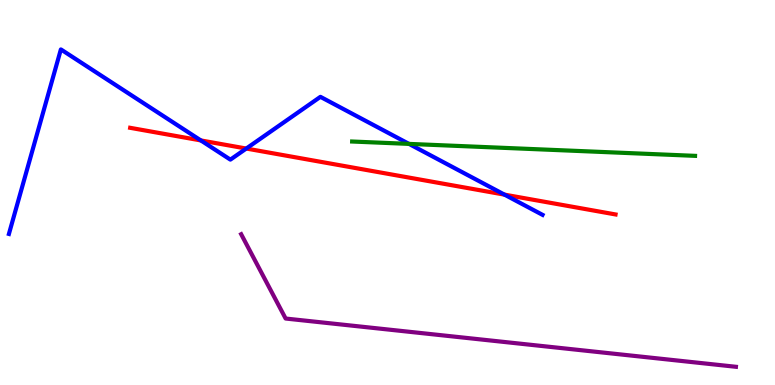[{'lines': ['blue', 'red'], 'intersections': [{'x': 2.59, 'y': 6.35}, {'x': 3.18, 'y': 6.14}, {'x': 6.51, 'y': 4.94}]}, {'lines': ['green', 'red'], 'intersections': []}, {'lines': ['purple', 'red'], 'intersections': []}, {'lines': ['blue', 'green'], 'intersections': [{'x': 5.28, 'y': 6.26}]}, {'lines': ['blue', 'purple'], 'intersections': []}, {'lines': ['green', 'purple'], 'intersections': []}]